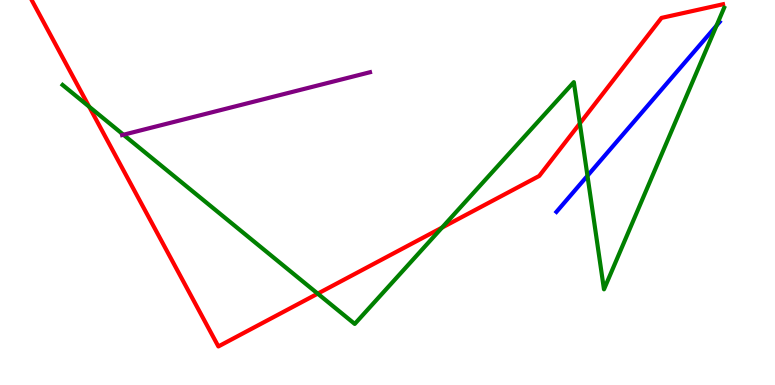[{'lines': ['blue', 'red'], 'intersections': []}, {'lines': ['green', 'red'], 'intersections': [{'x': 1.15, 'y': 7.23}, {'x': 4.1, 'y': 2.37}, {'x': 5.7, 'y': 4.09}, {'x': 7.48, 'y': 6.79}]}, {'lines': ['purple', 'red'], 'intersections': []}, {'lines': ['blue', 'green'], 'intersections': [{'x': 7.58, 'y': 5.43}, {'x': 9.25, 'y': 9.34}]}, {'lines': ['blue', 'purple'], 'intersections': []}, {'lines': ['green', 'purple'], 'intersections': [{'x': 1.59, 'y': 6.5}]}]